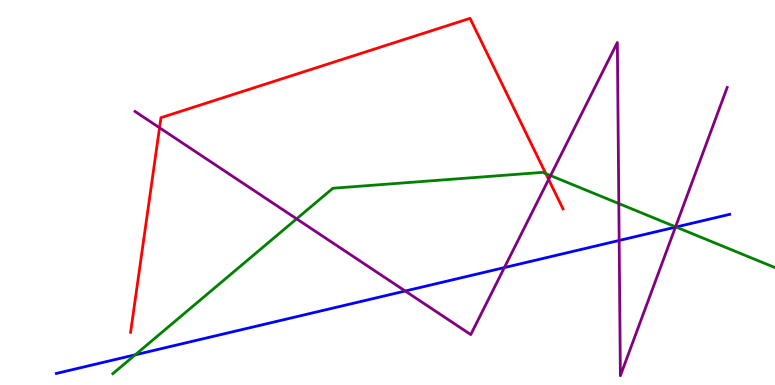[{'lines': ['blue', 'red'], 'intersections': []}, {'lines': ['green', 'red'], 'intersections': [{'x': 7.04, 'y': 5.49}]}, {'lines': ['purple', 'red'], 'intersections': [{'x': 2.06, 'y': 6.68}, {'x': 7.08, 'y': 5.34}]}, {'lines': ['blue', 'green'], 'intersections': [{'x': 1.74, 'y': 0.784}, {'x': 8.72, 'y': 4.1}]}, {'lines': ['blue', 'purple'], 'intersections': [{'x': 5.23, 'y': 2.44}, {'x': 6.51, 'y': 3.05}, {'x': 7.99, 'y': 3.75}, {'x': 8.72, 'y': 4.1}]}, {'lines': ['green', 'purple'], 'intersections': [{'x': 3.83, 'y': 4.32}, {'x': 7.1, 'y': 5.44}, {'x': 7.98, 'y': 4.71}, {'x': 8.72, 'y': 4.11}]}]